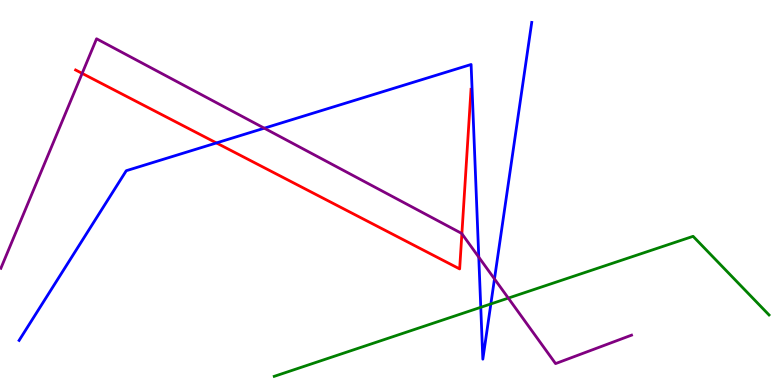[{'lines': ['blue', 'red'], 'intersections': [{'x': 2.79, 'y': 6.29}]}, {'lines': ['green', 'red'], 'intersections': []}, {'lines': ['purple', 'red'], 'intersections': [{'x': 1.06, 'y': 8.09}, {'x': 5.96, 'y': 3.93}]}, {'lines': ['blue', 'green'], 'intersections': [{'x': 6.2, 'y': 2.02}, {'x': 6.33, 'y': 2.11}]}, {'lines': ['blue', 'purple'], 'intersections': [{'x': 3.41, 'y': 6.67}, {'x': 6.18, 'y': 3.32}, {'x': 6.38, 'y': 2.76}]}, {'lines': ['green', 'purple'], 'intersections': [{'x': 6.56, 'y': 2.26}]}]